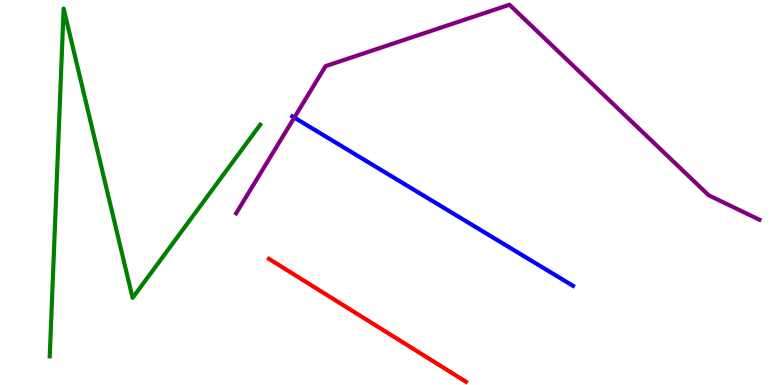[{'lines': ['blue', 'red'], 'intersections': []}, {'lines': ['green', 'red'], 'intersections': []}, {'lines': ['purple', 'red'], 'intersections': []}, {'lines': ['blue', 'green'], 'intersections': []}, {'lines': ['blue', 'purple'], 'intersections': [{'x': 3.8, 'y': 6.95}]}, {'lines': ['green', 'purple'], 'intersections': []}]